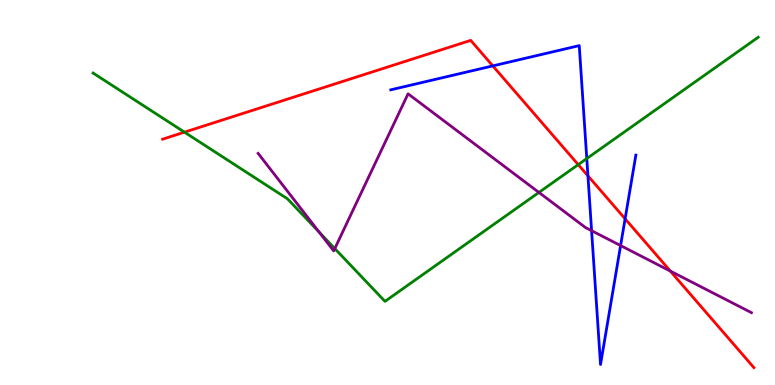[{'lines': ['blue', 'red'], 'intersections': [{'x': 6.36, 'y': 8.29}, {'x': 7.59, 'y': 5.43}, {'x': 8.07, 'y': 4.32}]}, {'lines': ['green', 'red'], 'intersections': [{'x': 2.38, 'y': 6.57}, {'x': 7.46, 'y': 5.72}]}, {'lines': ['purple', 'red'], 'intersections': [{'x': 8.65, 'y': 2.96}]}, {'lines': ['blue', 'green'], 'intersections': [{'x': 7.57, 'y': 5.88}]}, {'lines': ['blue', 'purple'], 'intersections': [{'x': 7.63, 'y': 4.01}, {'x': 8.01, 'y': 3.62}]}, {'lines': ['green', 'purple'], 'intersections': [{'x': 4.12, 'y': 3.97}, {'x': 4.32, 'y': 3.54}, {'x': 6.95, 'y': 5.0}]}]